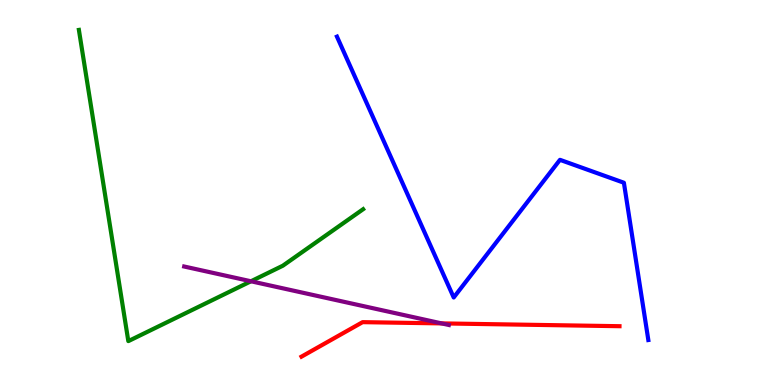[{'lines': ['blue', 'red'], 'intersections': []}, {'lines': ['green', 'red'], 'intersections': []}, {'lines': ['purple', 'red'], 'intersections': [{'x': 5.7, 'y': 1.6}]}, {'lines': ['blue', 'green'], 'intersections': []}, {'lines': ['blue', 'purple'], 'intersections': []}, {'lines': ['green', 'purple'], 'intersections': [{'x': 3.24, 'y': 2.69}]}]